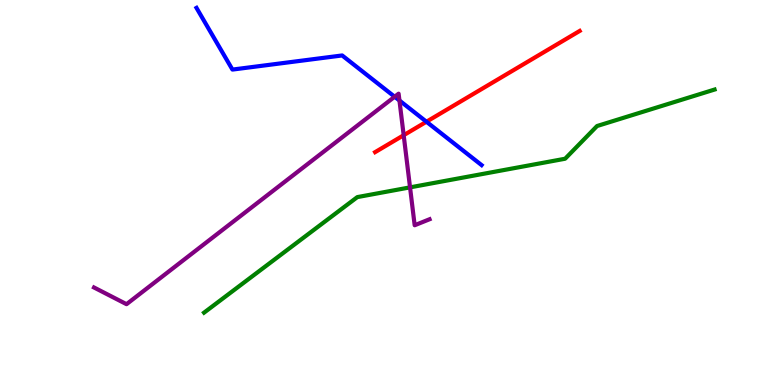[{'lines': ['blue', 'red'], 'intersections': [{'x': 5.5, 'y': 6.84}]}, {'lines': ['green', 'red'], 'intersections': []}, {'lines': ['purple', 'red'], 'intersections': [{'x': 5.21, 'y': 6.49}]}, {'lines': ['blue', 'green'], 'intersections': []}, {'lines': ['blue', 'purple'], 'intersections': [{'x': 5.09, 'y': 7.49}, {'x': 5.15, 'y': 7.39}]}, {'lines': ['green', 'purple'], 'intersections': [{'x': 5.29, 'y': 5.13}]}]